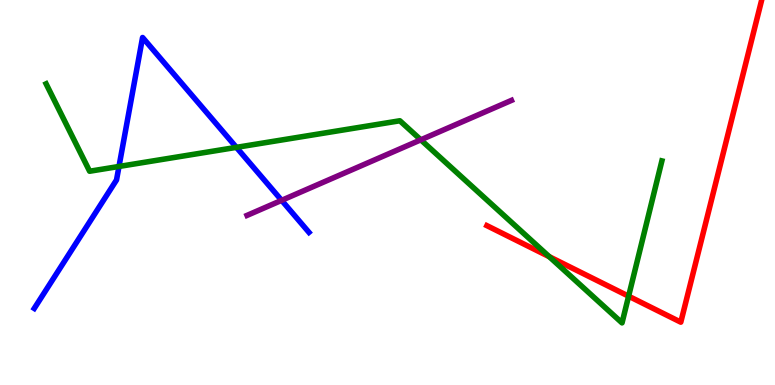[{'lines': ['blue', 'red'], 'intersections': []}, {'lines': ['green', 'red'], 'intersections': [{'x': 7.09, 'y': 3.33}, {'x': 8.11, 'y': 2.31}]}, {'lines': ['purple', 'red'], 'intersections': []}, {'lines': ['blue', 'green'], 'intersections': [{'x': 1.54, 'y': 5.68}, {'x': 3.05, 'y': 6.17}]}, {'lines': ['blue', 'purple'], 'intersections': [{'x': 3.63, 'y': 4.8}]}, {'lines': ['green', 'purple'], 'intersections': [{'x': 5.43, 'y': 6.37}]}]